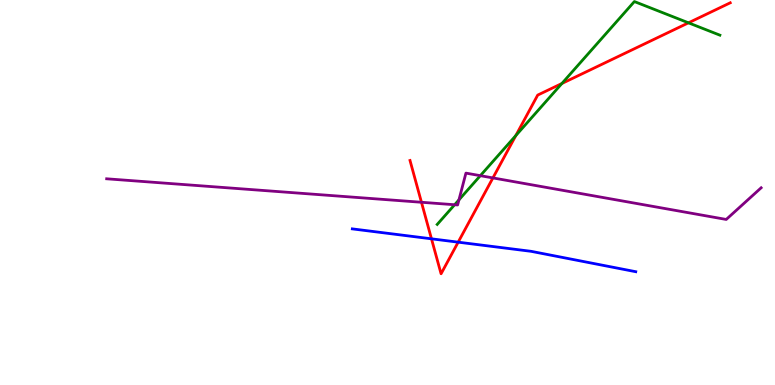[{'lines': ['blue', 'red'], 'intersections': [{'x': 5.57, 'y': 3.8}, {'x': 5.91, 'y': 3.71}]}, {'lines': ['green', 'red'], 'intersections': [{'x': 6.66, 'y': 6.48}, {'x': 7.25, 'y': 7.83}, {'x': 8.88, 'y': 9.41}]}, {'lines': ['purple', 'red'], 'intersections': [{'x': 5.44, 'y': 4.75}, {'x': 6.36, 'y': 5.38}]}, {'lines': ['blue', 'green'], 'intersections': []}, {'lines': ['blue', 'purple'], 'intersections': []}, {'lines': ['green', 'purple'], 'intersections': [{'x': 5.87, 'y': 4.68}, {'x': 5.92, 'y': 4.81}, {'x': 6.2, 'y': 5.44}]}]